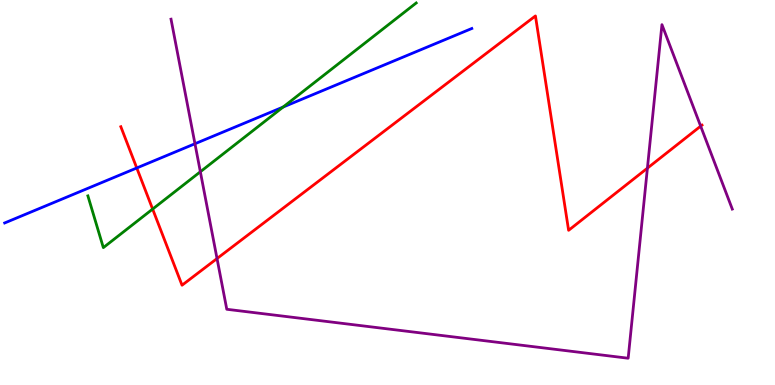[{'lines': ['blue', 'red'], 'intersections': [{'x': 1.76, 'y': 5.64}]}, {'lines': ['green', 'red'], 'intersections': [{'x': 1.97, 'y': 4.57}]}, {'lines': ['purple', 'red'], 'intersections': [{'x': 2.8, 'y': 3.28}, {'x': 8.35, 'y': 5.63}, {'x': 9.04, 'y': 6.72}]}, {'lines': ['blue', 'green'], 'intersections': [{'x': 3.65, 'y': 7.22}]}, {'lines': ['blue', 'purple'], 'intersections': [{'x': 2.52, 'y': 6.27}]}, {'lines': ['green', 'purple'], 'intersections': [{'x': 2.59, 'y': 5.54}]}]